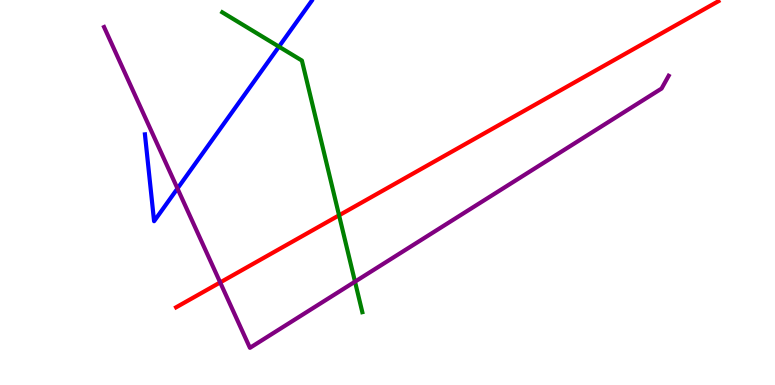[{'lines': ['blue', 'red'], 'intersections': []}, {'lines': ['green', 'red'], 'intersections': [{'x': 4.38, 'y': 4.41}]}, {'lines': ['purple', 'red'], 'intersections': [{'x': 2.84, 'y': 2.66}]}, {'lines': ['blue', 'green'], 'intersections': [{'x': 3.6, 'y': 8.79}]}, {'lines': ['blue', 'purple'], 'intersections': [{'x': 2.29, 'y': 5.1}]}, {'lines': ['green', 'purple'], 'intersections': [{'x': 4.58, 'y': 2.68}]}]